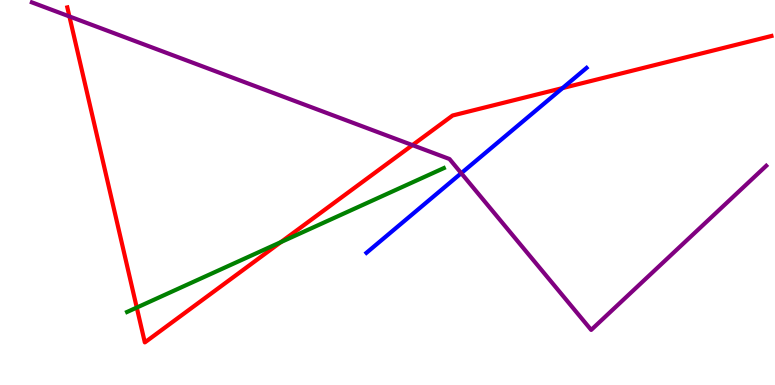[{'lines': ['blue', 'red'], 'intersections': [{'x': 7.26, 'y': 7.71}]}, {'lines': ['green', 'red'], 'intersections': [{'x': 1.76, 'y': 2.01}, {'x': 3.62, 'y': 3.71}]}, {'lines': ['purple', 'red'], 'intersections': [{'x': 0.896, 'y': 9.57}, {'x': 5.32, 'y': 6.23}]}, {'lines': ['blue', 'green'], 'intersections': []}, {'lines': ['blue', 'purple'], 'intersections': [{'x': 5.95, 'y': 5.5}]}, {'lines': ['green', 'purple'], 'intersections': []}]